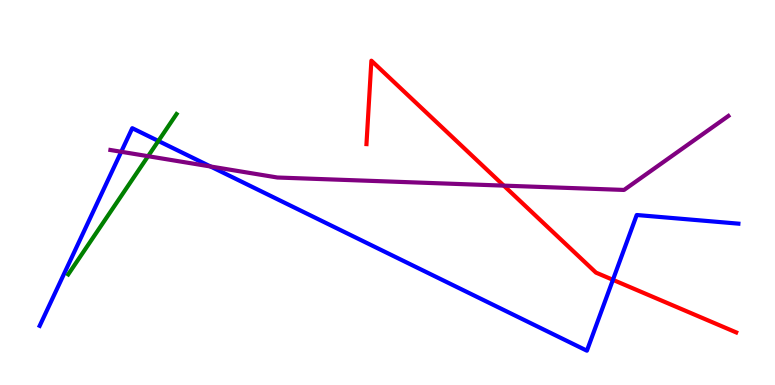[{'lines': ['blue', 'red'], 'intersections': [{'x': 7.91, 'y': 2.73}]}, {'lines': ['green', 'red'], 'intersections': []}, {'lines': ['purple', 'red'], 'intersections': [{'x': 6.5, 'y': 5.18}]}, {'lines': ['blue', 'green'], 'intersections': [{'x': 2.04, 'y': 6.34}]}, {'lines': ['blue', 'purple'], 'intersections': [{'x': 1.56, 'y': 6.06}, {'x': 2.72, 'y': 5.68}]}, {'lines': ['green', 'purple'], 'intersections': [{'x': 1.91, 'y': 5.94}]}]